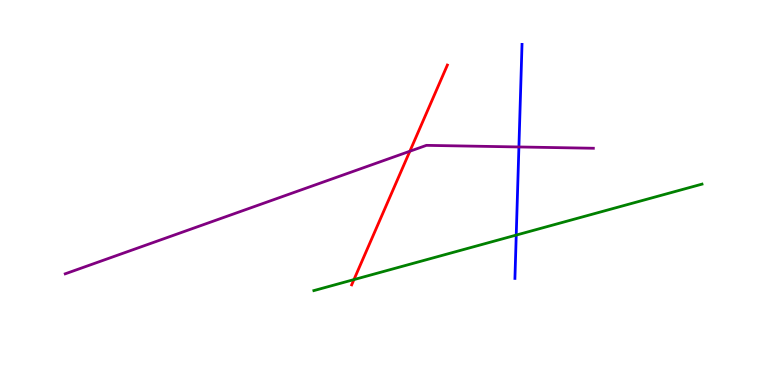[{'lines': ['blue', 'red'], 'intersections': []}, {'lines': ['green', 'red'], 'intersections': [{'x': 4.57, 'y': 2.74}]}, {'lines': ['purple', 'red'], 'intersections': [{'x': 5.29, 'y': 6.07}]}, {'lines': ['blue', 'green'], 'intersections': [{'x': 6.66, 'y': 3.89}]}, {'lines': ['blue', 'purple'], 'intersections': [{'x': 6.7, 'y': 6.18}]}, {'lines': ['green', 'purple'], 'intersections': []}]